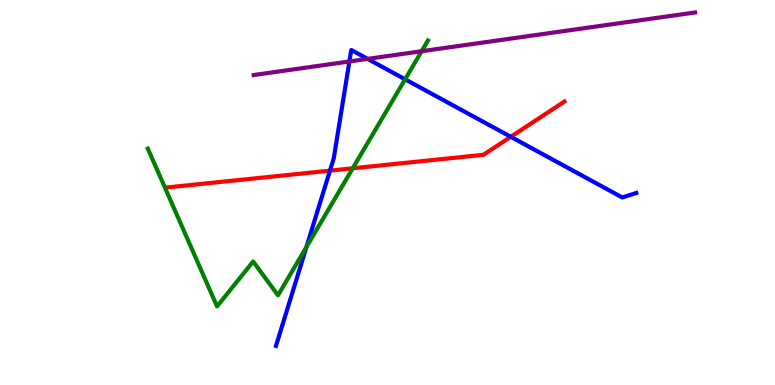[{'lines': ['blue', 'red'], 'intersections': [{'x': 4.26, 'y': 5.57}, {'x': 6.59, 'y': 6.45}]}, {'lines': ['green', 'red'], 'intersections': [{'x': 4.55, 'y': 5.63}]}, {'lines': ['purple', 'red'], 'intersections': []}, {'lines': ['blue', 'green'], 'intersections': [{'x': 3.95, 'y': 3.59}, {'x': 5.23, 'y': 7.94}]}, {'lines': ['blue', 'purple'], 'intersections': [{'x': 4.51, 'y': 8.4}, {'x': 4.74, 'y': 8.47}]}, {'lines': ['green', 'purple'], 'intersections': [{'x': 5.44, 'y': 8.67}]}]